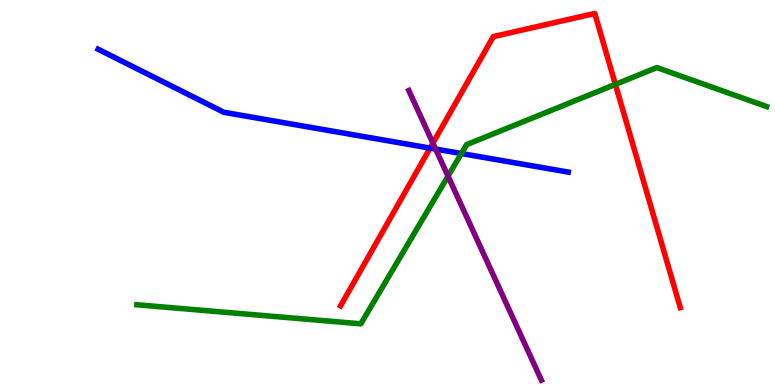[{'lines': ['blue', 'red'], 'intersections': [{'x': 5.55, 'y': 6.15}]}, {'lines': ['green', 'red'], 'intersections': [{'x': 7.94, 'y': 7.81}]}, {'lines': ['purple', 'red'], 'intersections': [{'x': 5.59, 'y': 6.28}]}, {'lines': ['blue', 'green'], 'intersections': [{'x': 5.95, 'y': 6.01}]}, {'lines': ['blue', 'purple'], 'intersections': [{'x': 5.62, 'y': 6.13}]}, {'lines': ['green', 'purple'], 'intersections': [{'x': 5.78, 'y': 5.42}]}]